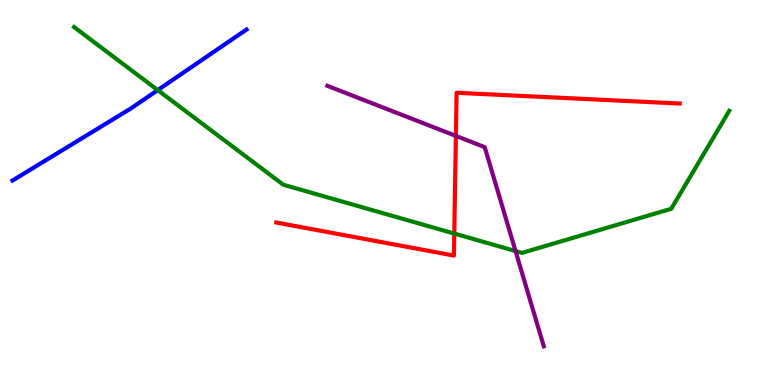[{'lines': ['blue', 'red'], 'intersections': []}, {'lines': ['green', 'red'], 'intersections': [{'x': 5.86, 'y': 3.93}]}, {'lines': ['purple', 'red'], 'intersections': [{'x': 5.88, 'y': 6.47}]}, {'lines': ['blue', 'green'], 'intersections': [{'x': 2.04, 'y': 7.66}]}, {'lines': ['blue', 'purple'], 'intersections': []}, {'lines': ['green', 'purple'], 'intersections': [{'x': 6.65, 'y': 3.48}]}]